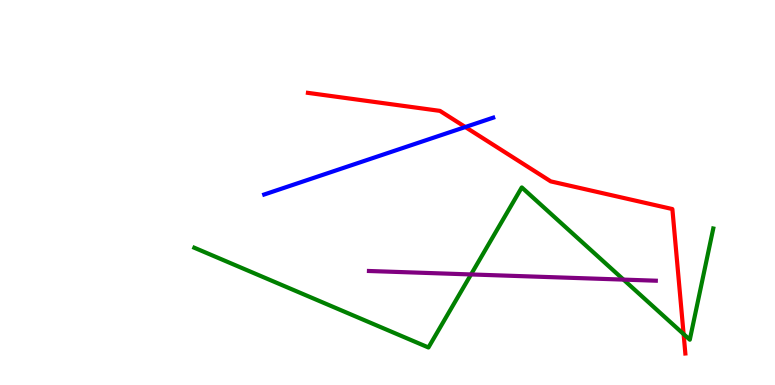[{'lines': ['blue', 'red'], 'intersections': [{'x': 6.0, 'y': 6.7}]}, {'lines': ['green', 'red'], 'intersections': [{'x': 8.82, 'y': 1.32}]}, {'lines': ['purple', 'red'], 'intersections': []}, {'lines': ['blue', 'green'], 'intersections': []}, {'lines': ['blue', 'purple'], 'intersections': []}, {'lines': ['green', 'purple'], 'intersections': [{'x': 6.08, 'y': 2.87}, {'x': 8.04, 'y': 2.74}]}]